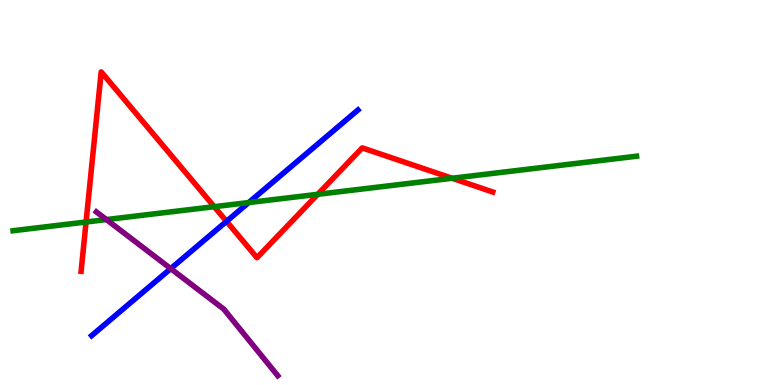[{'lines': ['blue', 'red'], 'intersections': [{'x': 2.92, 'y': 4.25}]}, {'lines': ['green', 'red'], 'intersections': [{'x': 1.11, 'y': 4.23}, {'x': 2.76, 'y': 4.63}, {'x': 4.1, 'y': 4.95}, {'x': 5.83, 'y': 5.37}]}, {'lines': ['purple', 'red'], 'intersections': []}, {'lines': ['blue', 'green'], 'intersections': [{'x': 3.21, 'y': 4.74}]}, {'lines': ['blue', 'purple'], 'intersections': [{'x': 2.2, 'y': 3.02}]}, {'lines': ['green', 'purple'], 'intersections': [{'x': 1.37, 'y': 4.3}]}]